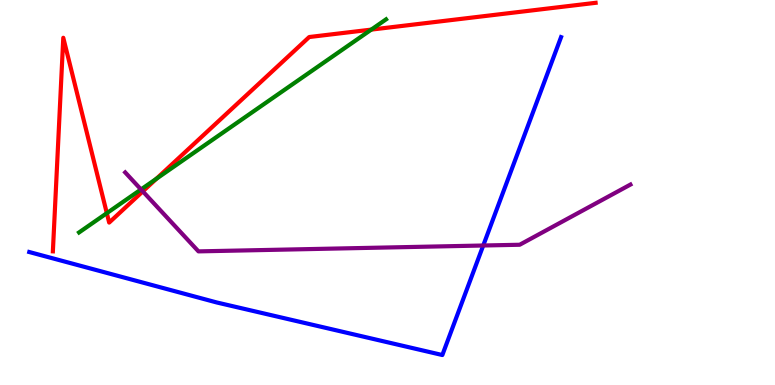[{'lines': ['blue', 'red'], 'intersections': []}, {'lines': ['green', 'red'], 'intersections': [{'x': 1.38, 'y': 4.46}, {'x': 2.02, 'y': 5.36}, {'x': 4.79, 'y': 9.23}]}, {'lines': ['purple', 'red'], 'intersections': [{'x': 1.84, 'y': 5.03}]}, {'lines': ['blue', 'green'], 'intersections': []}, {'lines': ['blue', 'purple'], 'intersections': [{'x': 6.24, 'y': 3.62}]}, {'lines': ['green', 'purple'], 'intersections': [{'x': 1.82, 'y': 5.08}]}]